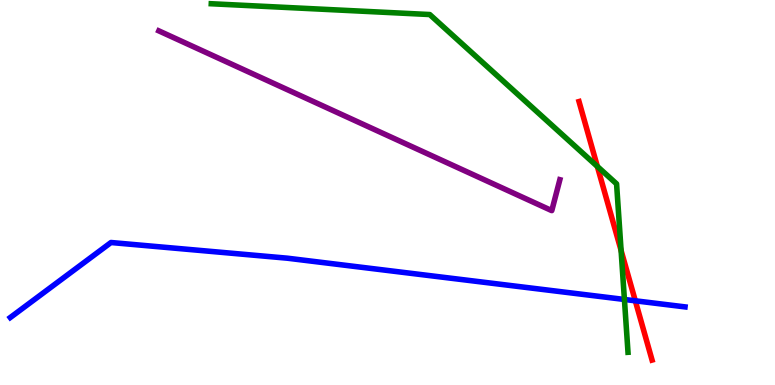[{'lines': ['blue', 'red'], 'intersections': [{'x': 8.2, 'y': 2.19}]}, {'lines': ['green', 'red'], 'intersections': [{'x': 7.71, 'y': 5.68}, {'x': 8.01, 'y': 3.49}]}, {'lines': ['purple', 'red'], 'intersections': []}, {'lines': ['blue', 'green'], 'intersections': [{'x': 8.06, 'y': 2.22}]}, {'lines': ['blue', 'purple'], 'intersections': []}, {'lines': ['green', 'purple'], 'intersections': []}]